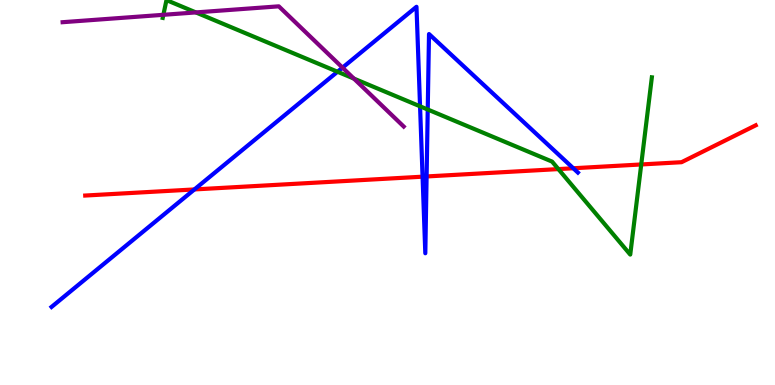[{'lines': ['blue', 'red'], 'intersections': [{'x': 2.51, 'y': 5.08}, {'x': 5.45, 'y': 5.41}, {'x': 5.5, 'y': 5.42}, {'x': 7.4, 'y': 5.63}]}, {'lines': ['green', 'red'], 'intersections': [{'x': 7.2, 'y': 5.61}, {'x': 8.27, 'y': 5.73}]}, {'lines': ['purple', 'red'], 'intersections': []}, {'lines': ['blue', 'green'], 'intersections': [{'x': 4.36, 'y': 8.14}, {'x': 5.42, 'y': 7.24}, {'x': 5.52, 'y': 7.16}]}, {'lines': ['blue', 'purple'], 'intersections': [{'x': 4.42, 'y': 8.24}]}, {'lines': ['green', 'purple'], 'intersections': [{'x': 2.11, 'y': 9.62}, {'x': 2.53, 'y': 9.68}, {'x': 4.57, 'y': 7.96}]}]